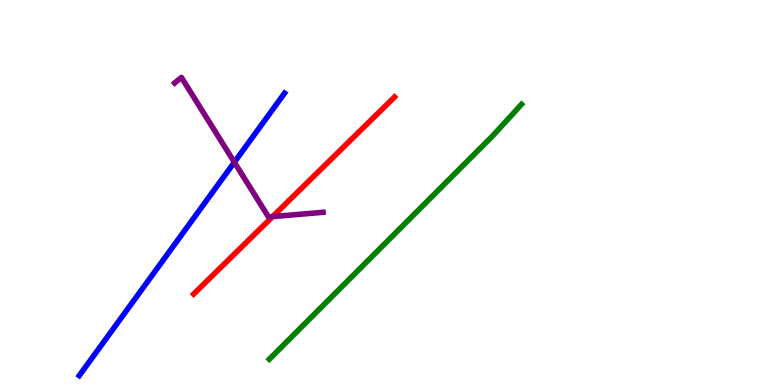[{'lines': ['blue', 'red'], 'intersections': []}, {'lines': ['green', 'red'], 'intersections': []}, {'lines': ['purple', 'red'], 'intersections': [{'x': 3.52, 'y': 4.37}]}, {'lines': ['blue', 'green'], 'intersections': []}, {'lines': ['blue', 'purple'], 'intersections': [{'x': 3.02, 'y': 5.79}]}, {'lines': ['green', 'purple'], 'intersections': []}]